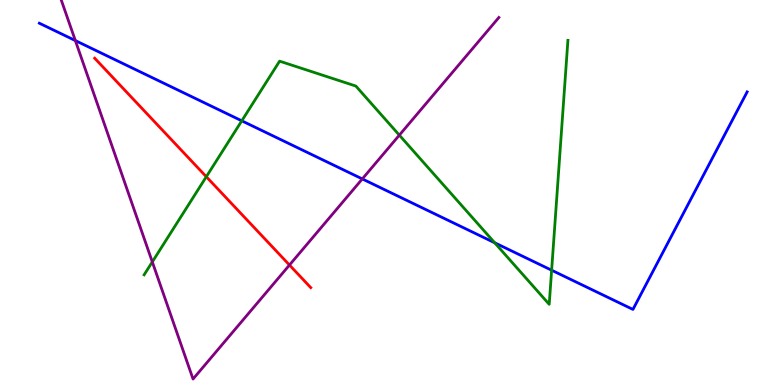[{'lines': ['blue', 'red'], 'intersections': []}, {'lines': ['green', 'red'], 'intersections': [{'x': 2.66, 'y': 5.41}]}, {'lines': ['purple', 'red'], 'intersections': [{'x': 3.74, 'y': 3.12}]}, {'lines': ['blue', 'green'], 'intersections': [{'x': 3.12, 'y': 6.86}, {'x': 6.38, 'y': 3.69}, {'x': 7.12, 'y': 2.98}]}, {'lines': ['blue', 'purple'], 'intersections': [{'x': 0.972, 'y': 8.95}, {'x': 4.67, 'y': 5.35}]}, {'lines': ['green', 'purple'], 'intersections': [{'x': 1.97, 'y': 3.2}, {'x': 5.15, 'y': 6.49}]}]